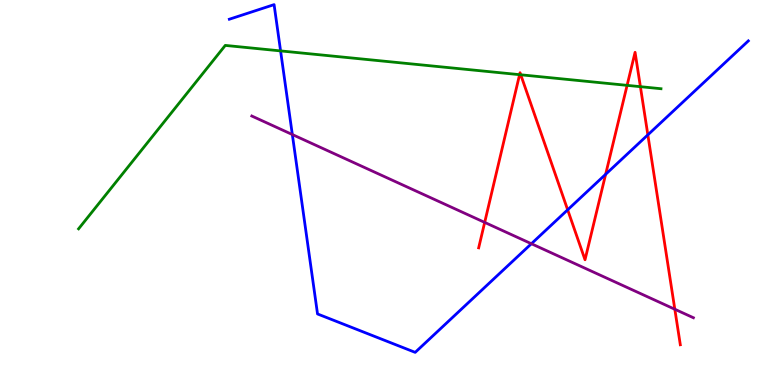[{'lines': ['blue', 'red'], 'intersections': [{'x': 7.32, 'y': 4.55}, {'x': 7.81, 'y': 5.47}, {'x': 8.36, 'y': 6.5}]}, {'lines': ['green', 'red'], 'intersections': [{'x': 6.7, 'y': 8.06}, {'x': 6.72, 'y': 8.06}, {'x': 8.09, 'y': 7.78}, {'x': 8.26, 'y': 7.75}]}, {'lines': ['purple', 'red'], 'intersections': [{'x': 6.25, 'y': 4.22}, {'x': 8.71, 'y': 1.97}]}, {'lines': ['blue', 'green'], 'intersections': [{'x': 3.62, 'y': 8.68}]}, {'lines': ['blue', 'purple'], 'intersections': [{'x': 3.77, 'y': 6.51}, {'x': 6.86, 'y': 3.67}]}, {'lines': ['green', 'purple'], 'intersections': []}]